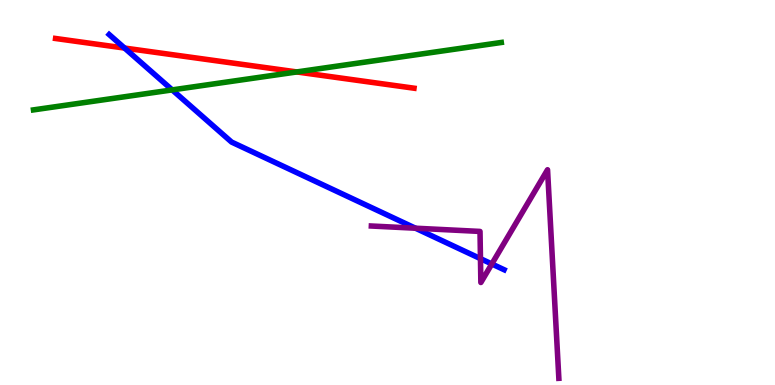[{'lines': ['blue', 'red'], 'intersections': [{'x': 1.61, 'y': 8.75}]}, {'lines': ['green', 'red'], 'intersections': [{'x': 3.83, 'y': 8.13}]}, {'lines': ['purple', 'red'], 'intersections': []}, {'lines': ['blue', 'green'], 'intersections': [{'x': 2.22, 'y': 7.66}]}, {'lines': ['blue', 'purple'], 'intersections': [{'x': 5.36, 'y': 4.07}, {'x': 6.2, 'y': 3.28}, {'x': 6.35, 'y': 3.14}]}, {'lines': ['green', 'purple'], 'intersections': []}]